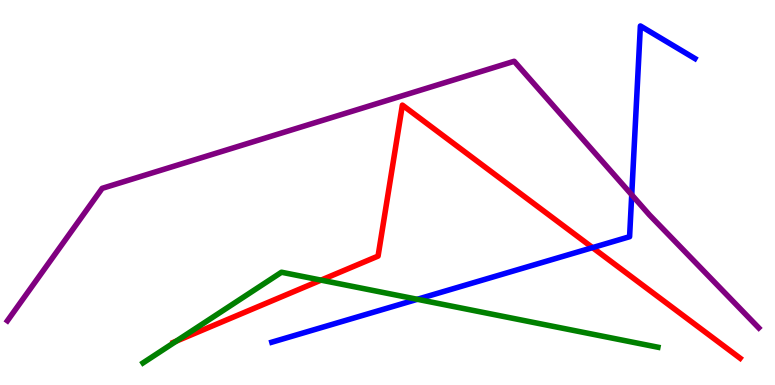[{'lines': ['blue', 'red'], 'intersections': [{'x': 7.65, 'y': 3.57}]}, {'lines': ['green', 'red'], 'intersections': [{'x': 2.27, 'y': 1.14}, {'x': 4.14, 'y': 2.72}]}, {'lines': ['purple', 'red'], 'intersections': []}, {'lines': ['blue', 'green'], 'intersections': [{'x': 5.38, 'y': 2.23}]}, {'lines': ['blue', 'purple'], 'intersections': [{'x': 8.15, 'y': 4.94}]}, {'lines': ['green', 'purple'], 'intersections': []}]